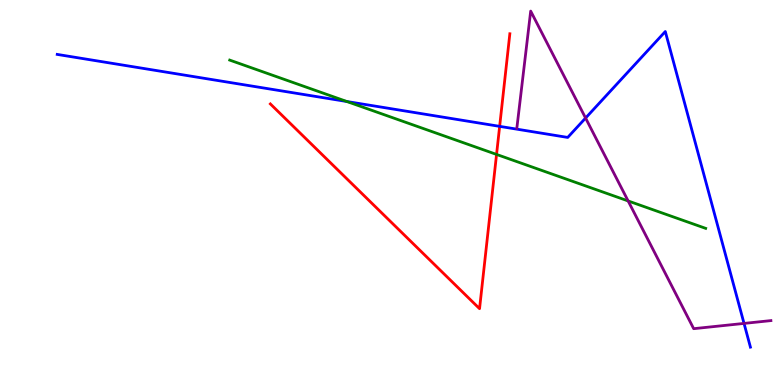[{'lines': ['blue', 'red'], 'intersections': [{'x': 6.45, 'y': 6.72}]}, {'lines': ['green', 'red'], 'intersections': [{'x': 6.41, 'y': 5.99}]}, {'lines': ['purple', 'red'], 'intersections': []}, {'lines': ['blue', 'green'], 'intersections': [{'x': 4.48, 'y': 7.36}]}, {'lines': ['blue', 'purple'], 'intersections': [{'x': 7.56, 'y': 6.93}, {'x': 9.6, 'y': 1.6}]}, {'lines': ['green', 'purple'], 'intersections': [{'x': 8.1, 'y': 4.78}]}]